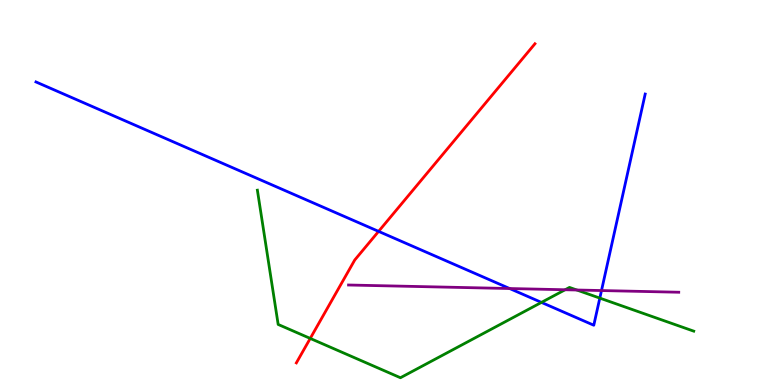[{'lines': ['blue', 'red'], 'intersections': [{'x': 4.89, 'y': 3.99}]}, {'lines': ['green', 'red'], 'intersections': [{'x': 4.0, 'y': 1.21}]}, {'lines': ['purple', 'red'], 'intersections': []}, {'lines': ['blue', 'green'], 'intersections': [{'x': 6.99, 'y': 2.15}, {'x': 7.74, 'y': 2.26}]}, {'lines': ['blue', 'purple'], 'intersections': [{'x': 6.58, 'y': 2.51}, {'x': 7.76, 'y': 2.45}]}, {'lines': ['green', 'purple'], 'intersections': [{'x': 7.29, 'y': 2.47}, {'x': 7.44, 'y': 2.47}]}]